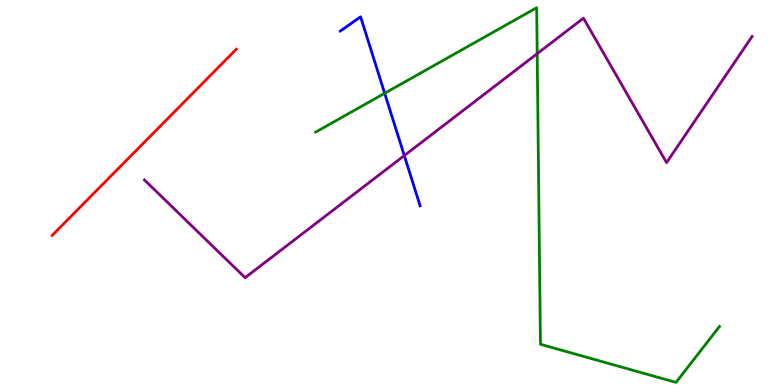[{'lines': ['blue', 'red'], 'intersections': []}, {'lines': ['green', 'red'], 'intersections': []}, {'lines': ['purple', 'red'], 'intersections': []}, {'lines': ['blue', 'green'], 'intersections': [{'x': 4.96, 'y': 7.58}]}, {'lines': ['blue', 'purple'], 'intersections': [{'x': 5.22, 'y': 5.96}]}, {'lines': ['green', 'purple'], 'intersections': [{'x': 6.93, 'y': 8.61}]}]